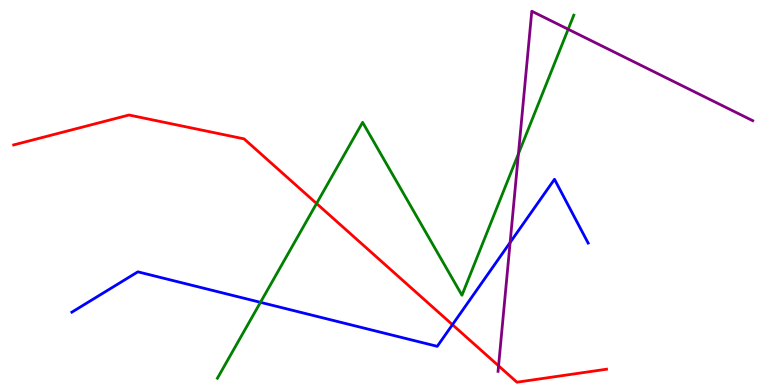[{'lines': ['blue', 'red'], 'intersections': [{'x': 5.84, 'y': 1.57}]}, {'lines': ['green', 'red'], 'intersections': [{'x': 4.08, 'y': 4.71}]}, {'lines': ['purple', 'red'], 'intersections': [{'x': 6.43, 'y': 0.498}]}, {'lines': ['blue', 'green'], 'intersections': [{'x': 3.36, 'y': 2.15}]}, {'lines': ['blue', 'purple'], 'intersections': [{'x': 6.58, 'y': 3.7}]}, {'lines': ['green', 'purple'], 'intersections': [{'x': 6.69, 'y': 6.0}, {'x': 7.33, 'y': 9.24}]}]